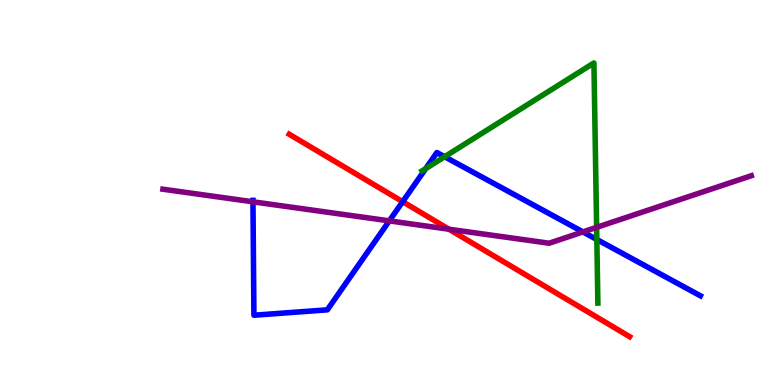[{'lines': ['blue', 'red'], 'intersections': [{'x': 5.2, 'y': 4.76}]}, {'lines': ['green', 'red'], 'intersections': []}, {'lines': ['purple', 'red'], 'intersections': [{'x': 5.79, 'y': 4.05}]}, {'lines': ['blue', 'green'], 'intersections': [{'x': 5.49, 'y': 5.62}, {'x': 5.74, 'y': 5.93}, {'x': 7.7, 'y': 3.78}]}, {'lines': ['blue', 'purple'], 'intersections': [{'x': 3.26, 'y': 4.76}, {'x': 5.02, 'y': 4.26}, {'x': 7.52, 'y': 3.98}]}, {'lines': ['green', 'purple'], 'intersections': [{'x': 7.7, 'y': 4.09}]}]